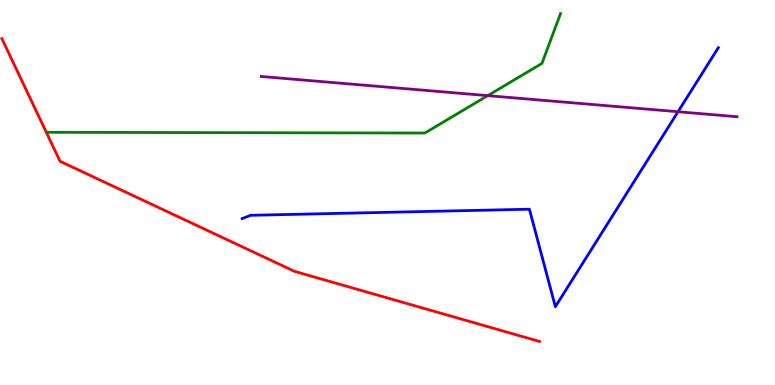[{'lines': ['blue', 'red'], 'intersections': []}, {'lines': ['green', 'red'], 'intersections': []}, {'lines': ['purple', 'red'], 'intersections': []}, {'lines': ['blue', 'green'], 'intersections': []}, {'lines': ['blue', 'purple'], 'intersections': [{'x': 8.75, 'y': 7.1}]}, {'lines': ['green', 'purple'], 'intersections': [{'x': 6.29, 'y': 7.52}]}]